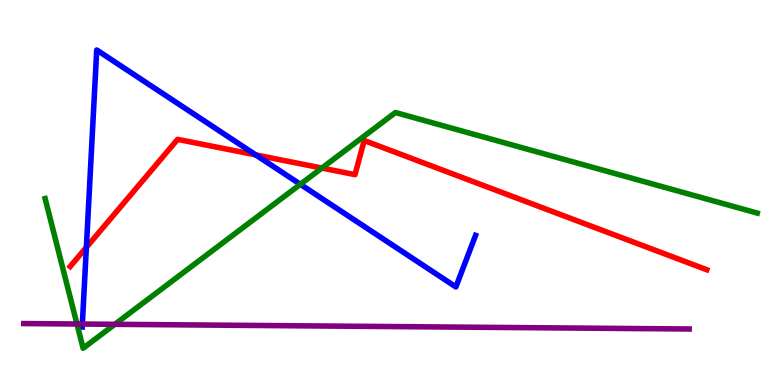[{'lines': ['blue', 'red'], 'intersections': [{'x': 1.11, 'y': 3.58}, {'x': 3.3, 'y': 5.98}]}, {'lines': ['green', 'red'], 'intersections': [{'x': 4.15, 'y': 5.64}]}, {'lines': ['purple', 'red'], 'intersections': []}, {'lines': ['blue', 'green'], 'intersections': [{'x': 3.88, 'y': 5.21}]}, {'lines': ['blue', 'purple'], 'intersections': [{'x': 1.06, 'y': 1.58}]}, {'lines': ['green', 'purple'], 'intersections': [{'x': 0.993, 'y': 1.58}, {'x': 1.48, 'y': 1.58}]}]